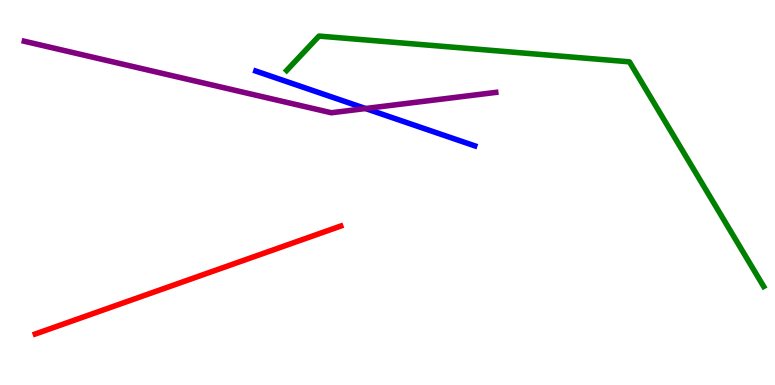[{'lines': ['blue', 'red'], 'intersections': []}, {'lines': ['green', 'red'], 'intersections': []}, {'lines': ['purple', 'red'], 'intersections': []}, {'lines': ['blue', 'green'], 'intersections': []}, {'lines': ['blue', 'purple'], 'intersections': [{'x': 4.72, 'y': 7.18}]}, {'lines': ['green', 'purple'], 'intersections': []}]